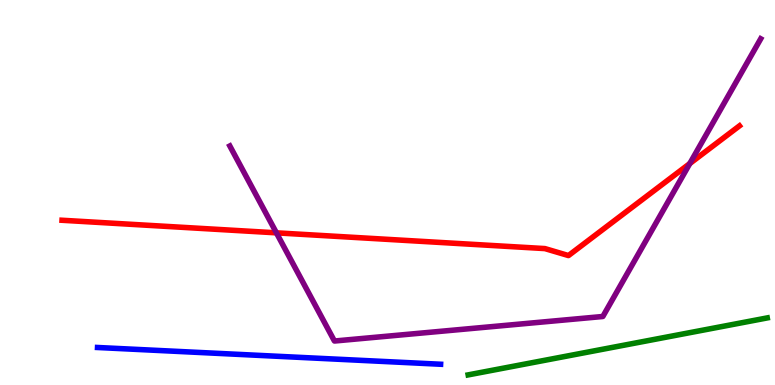[{'lines': ['blue', 'red'], 'intersections': []}, {'lines': ['green', 'red'], 'intersections': []}, {'lines': ['purple', 'red'], 'intersections': [{'x': 3.57, 'y': 3.95}, {'x': 8.9, 'y': 5.75}]}, {'lines': ['blue', 'green'], 'intersections': []}, {'lines': ['blue', 'purple'], 'intersections': []}, {'lines': ['green', 'purple'], 'intersections': []}]